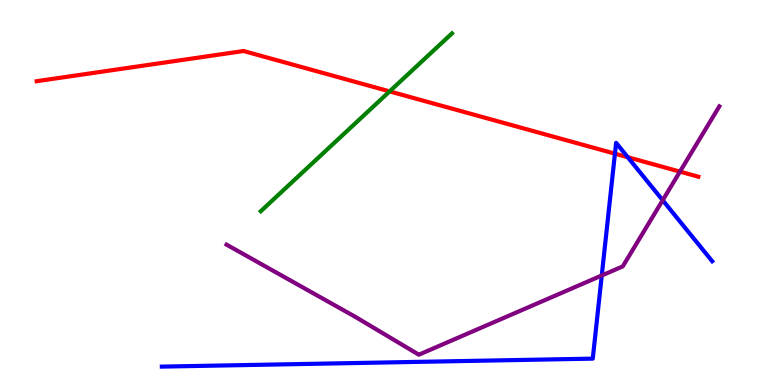[{'lines': ['blue', 'red'], 'intersections': [{'x': 7.93, 'y': 6.01}, {'x': 8.1, 'y': 5.92}]}, {'lines': ['green', 'red'], 'intersections': [{'x': 5.03, 'y': 7.63}]}, {'lines': ['purple', 'red'], 'intersections': [{'x': 8.77, 'y': 5.54}]}, {'lines': ['blue', 'green'], 'intersections': []}, {'lines': ['blue', 'purple'], 'intersections': [{'x': 7.76, 'y': 2.84}, {'x': 8.55, 'y': 4.8}]}, {'lines': ['green', 'purple'], 'intersections': []}]